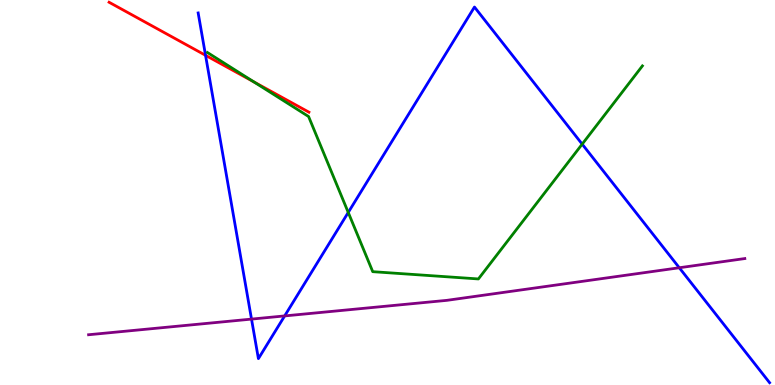[{'lines': ['blue', 'red'], 'intersections': [{'x': 2.65, 'y': 8.56}]}, {'lines': ['green', 'red'], 'intersections': [{'x': 3.28, 'y': 7.87}]}, {'lines': ['purple', 'red'], 'intersections': []}, {'lines': ['blue', 'green'], 'intersections': [{'x': 4.49, 'y': 4.48}, {'x': 7.51, 'y': 6.26}]}, {'lines': ['blue', 'purple'], 'intersections': [{'x': 3.25, 'y': 1.71}, {'x': 3.67, 'y': 1.79}, {'x': 8.77, 'y': 3.05}]}, {'lines': ['green', 'purple'], 'intersections': []}]